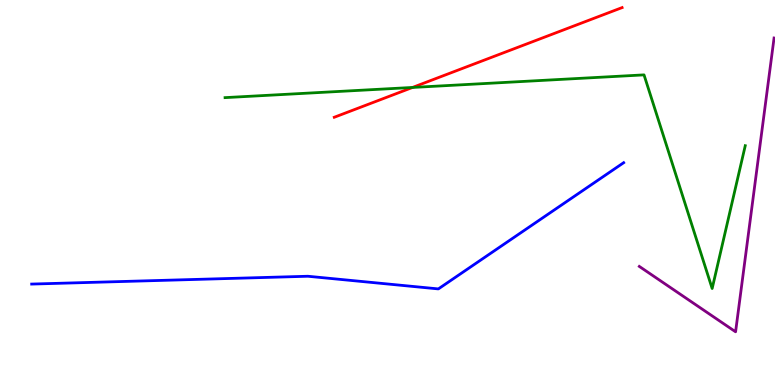[{'lines': ['blue', 'red'], 'intersections': []}, {'lines': ['green', 'red'], 'intersections': [{'x': 5.32, 'y': 7.73}]}, {'lines': ['purple', 'red'], 'intersections': []}, {'lines': ['blue', 'green'], 'intersections': []}, {'lines': ['blue', 'purple'], 'intersections': []}, {'lines': ['green', 'purple'], 'intersections': []}]